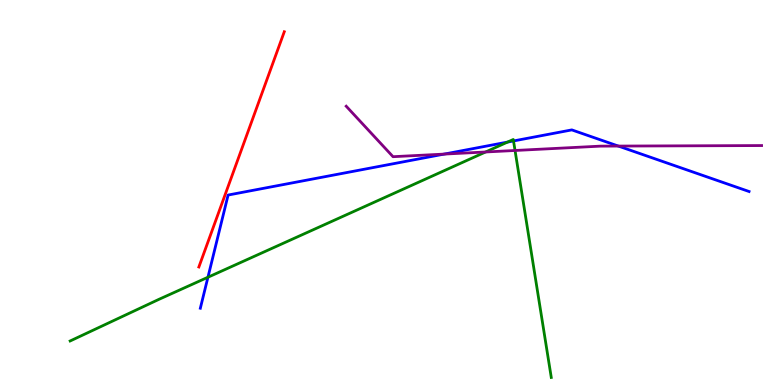[{'lines': ['blue', 'red'], 'intersections': []}, {'lines': ['green', 'red'], 'intersections': []}, {'lines': ['purple', 'red'], 'intersections': []}, {'lines': ['blue', 'green'], 'intersections': [{'x': 2.68, 'y': 2.8}, {'x': 6.55, 'y': 6.31}, {'x': 6.63, 'y': 6.34}]}, {'lines': ['blue', 'purple'], 'intersections': [{'x': 5.73, 'y': 6.0}, {'x': 7.98, 'y': 6.21}]}, {'lines': ['green', 'purple'], 'intersections': [{'x': 6.27, 'y': 6.05}, {'x': 6.65, 'y': 6.09}]}]